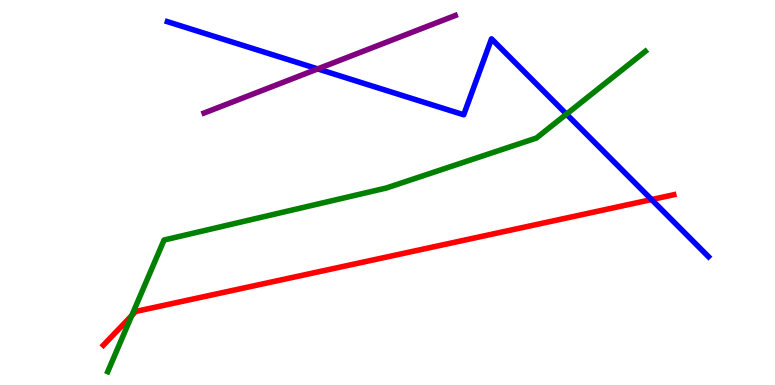[{'lines': ['blue', 'red'], 'intersections': [{'x': 8.41, 'y': 4.82}]}, {'lines': ['green', 'red'], 'intersections': [{'x': 1.7, 'y': 1.8}]}, {'lines': ['purple', 'red'], 'intersections': []}, {'lines': ['blue', 'green'], 'intersections': [{'x': 7.31, 'y': 7.04}]}, {'lines': ['blue', 'purple'], 'intersections': [{'x': 4.1, 'y': 8.21}]}, {'lines': ['green', 'purple'], 'intersections': []}]